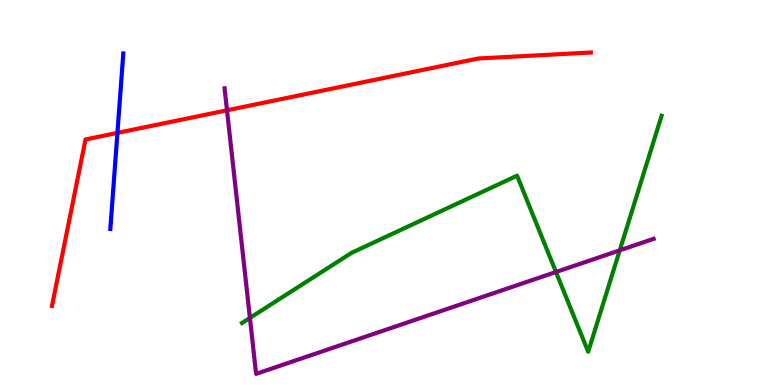[{'lines': ['blue', 'red'], 'intersections': [{'x': 1.52, 'y': 6.55}]}, {'lines': ['green', 'red'], 'intersections': []}, {'lines': ['purple', 'red'], 'intersections': [{'x': 2.93, 'y': 7.13}]}, {'lines': ['blue', 'green'], 'intersections': []}, {'lines': ['blue', 'purple'], 'intersections': []}, {'lines': ['green', 'purple'], 'intersections': [{'x': 3.22, 'y': 1.74}, {'x': 7.17, 'y': 2.93}, {'x': 8.0, 'y': 3.5}]}]